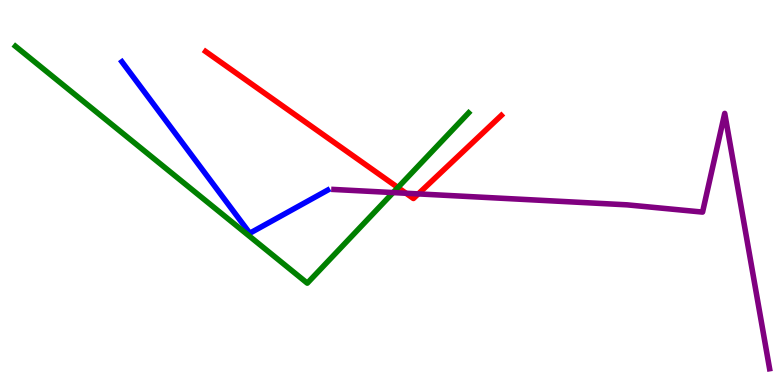[{'lines': ['blue', 'red'], 'intersections': []}, {'lines': ['green', 'red'], 'intersections': [{'x': 5.13, 'y': 5.13}]}, {'lines': ['purple', 'red'], 'intersections': [{'x': 5.24, 'y': 4.98}, {'x': 5.4, 'y': 4.96}]}, {'lines': ['blue', 'green'], 'intersections': []}, {'lines': ['blue', 'purple'], 'intersections': []}, {'lines': ['green', 'purple'], 'intersections': [{'x': 5.07, 'y': 5.0}]}]